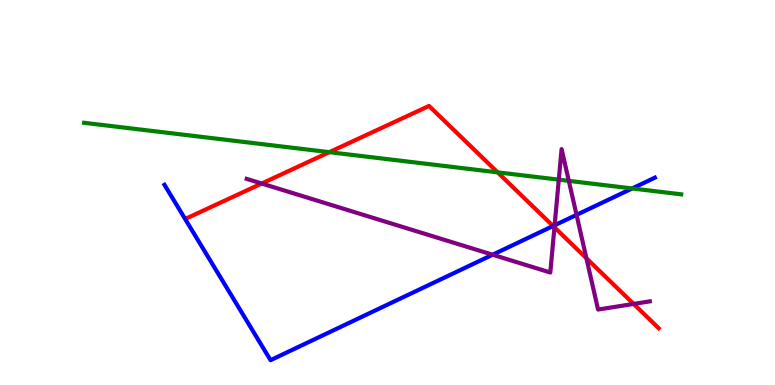[{'lines': ['blue', 'red'], 'intersections': [{'x': 7.14, 'y': 4.13}]}, {'lines': ['green', 'red'], 'intersections': [{'x': 4.25, 'y': 6.05}, {'x': 6.42, 'y': 5.52}]}, {'lines': ['purple', 'red'], 'intersections': [{'x': 3.38, 'y': 5.23}, {'x': 7.15, 'y': 4.1}, {'x': 7.57, 'y': 3.29}, {'x': 8.18, 'y': 2.11}]}, {'lines': ['blue', 'green'], 'intersections': [{'x': 8.16, 'y': 5.1}]}, {'lines': ['blue', 'purple'], 'intersections': [{'x': 6.36, 'y': 3.38}, {'x': 7.16, 'y': 4.15}, {'x': 7.44, 'y': 4.42}]}, {'lines': ['green', 'purple'], 'intersections': [{'x': 7.21, 'y': 5.33}, {'x': 7.34, 'y': 5.3}]}]